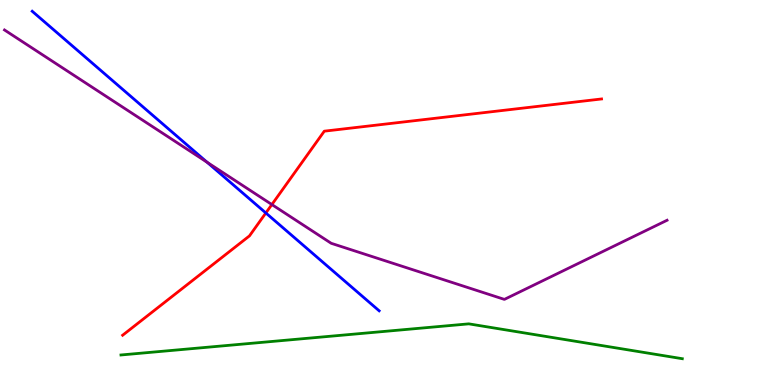[{'lines': ['blue', 'red'], 'intersections': [{'x': 3.43, 'y': 4.47}]}, {'lines': ['green', 'red'], 'intersections': []}, {'lines': ['purple', 'red'], 'intersections': [{'x': 3.51, 'y': 4.69}]}, {'lines': ['blue', 'green'], 'intersections': []}, {'lines': ['blue', 'purple'], 'intersections': [{'x': 2.67, 'y': 5.79}]}, {'lines': ['green', 'purple'], 'intersections': []}]